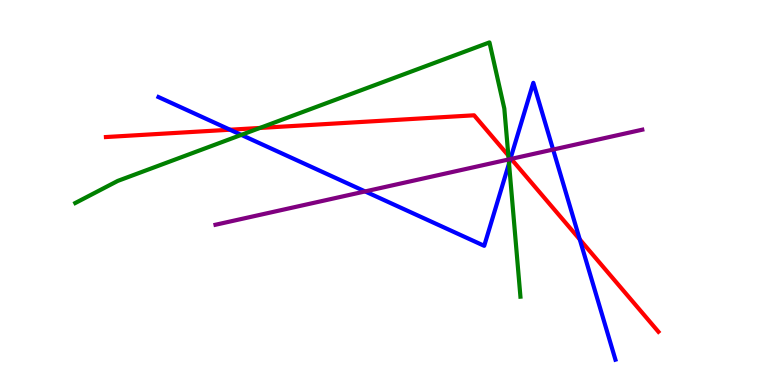[{'lines': ['blue', 'red'], 'intersections': [{'x': 2.97, 'y': 6.63}, {'x': 6.59, 'y': 5.89}, {'x': 7.48, 'y': 3.78}]}, {'lines': ['green', 'red'], 'intersections': [{'x': 3.35, 'y': 6.68}, {'x': 6.56, 'y': 5.96}]}, {'lines': ['purple', 'red'], 'intersections': [{'x': 6.6, 'y': 5.87}]}, {'lines': ['blue', 'green'], 'intersections': [{'x': 3.11, 'y': 6.5}, {'x': 6.57, 'y': 5.75}]}, {'lines': ['blue', 'purple'], 'intersections': [{'x': 4.71, 'y': 5.03}, {'x': 6.58, 'y': 5.87}, {'x': 7.14, 'y': 6.12}]}, {'lines': ['green', 'purple'], 'intersections': [{'x': 6.56, 'y': 5.86}]}]